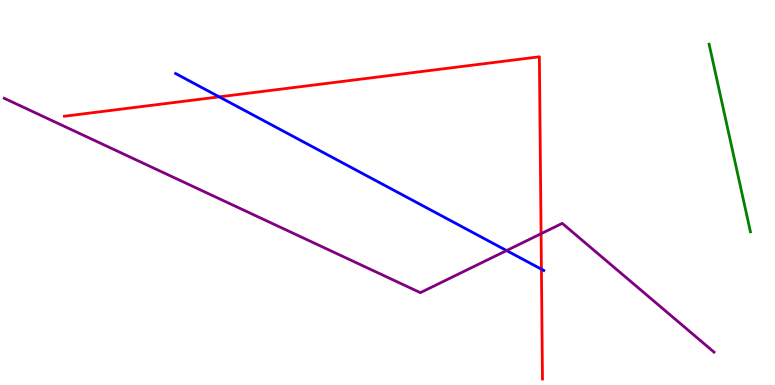[{'lines': ['blue', 'red'], 'intersections': [{'x': 2.83, 'y': 7.48}, {'x': 6.99, 'y': 3.01}]}, {'lines': ['green', 'red'], 'intersections': []}, {'lines': ['purple', 'red'], 'intersections': [{'x': 6.98, 'y': 3.93}]}, {'lines': ['blue', 'green'], 'intersections': []}, {'lines': ['blue', 'purple'], 'intersections': [{'x': 6.54, 'y': 3.49}]}, {'lines': ['green', 'purple'], 'intersections': []}]